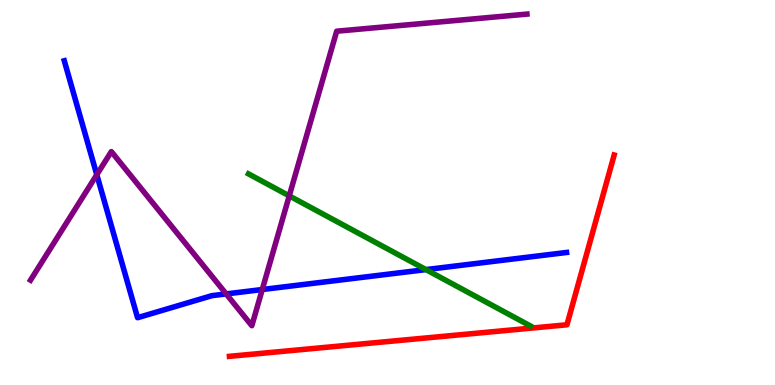[{'lines': ['blue', 'red'], 'intersections': []}, {'lines': ['green', 'red'], 'intersections': []}, {'lines': ['purple', 'red'], 'intersections': []}, {'lines': ['blue', 'green'], 'intersections': [{'x': 5.5, 'y': 3.0}]}, {'lines': ['blue', 'purple'], 'intersections': [{'x': 1.25, 'y': 5.46}, {'x': 2.92, 'y': 2.37}, {'x': 3.38, 'y': 2.48}]}, {'lines': ['green', 'purple'], 'intersections': [{'x': 3.73, 'y': 4.91}]}]